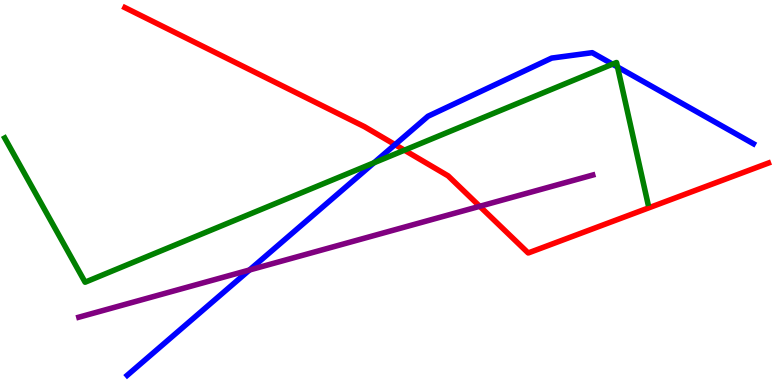[{'lines': ['blue', 'red'], 'intersections': [{'x': 5.1, 'y': 6.24}]}, {'lines': ['green', 'red'], 'intersections': [{'x': 5.22, 'y': 6.1}]}, {'lines': ['purple', 'red'], 'intersections': [{'x': 6.19, 'y': 4.64}]}, {'lines': ['blue', 'green'], 'intersections': [{'x': 4.83, 'y': 5.77}, {'x': 7.9, 'y': 8.33}, {'x': 7.97, 'y': 8.26}]}, {'lines': ['blue', 'purple'], 'intersections': [{'x': 3.22, 'y': 2.99}]}, {'lines': ['green', 'purple'], 'intersections': []}]